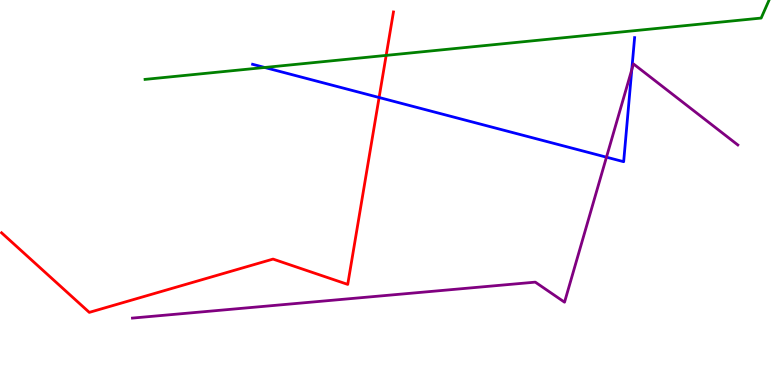[{'lines': ['blue', 'red'], 'intersections': [{'x': 4.89, 'y': 7.47}]}, {'lines': ['green', 'red'], 'intersections': [{'x': 4.98, 'y': 8.56}]}, {'lines': ['purple', 'red'], 'intersections': []}, {'lines': ['blue', 'green'], 'intersections': [{'x': 3.42, 'y': 8.25}]}, {'lines': ['blue', 'purple'], 'intersections': [{'x': 7.83, 'y': 5.92}, {'x': 8.15, 'y': 8.19}]}, {'lines': ['green', 'purple'], 'intersections': []}]